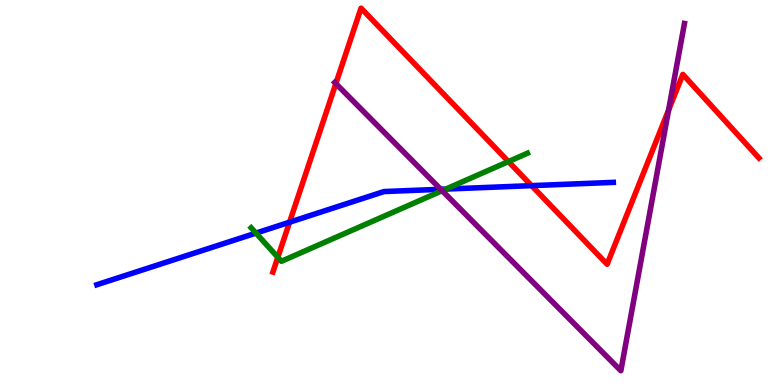[{'lines': ['blue', 'red'], 'intersections': [{'x': 3.74, 'y': 4.23}, {'x': 6.86, 'y': 5.18}]}, {'lines': ['green', 'red'], 'intersections': [{'x': 3.59, 'y': 3.32}, {'x': 6.56, 'y': 5.8}]}, {'lines': ['purple', 'red'], 'intersections': [{'x': 4.33, 'y': 7.83}, {'x': 8.63, 'y': 7.14}]}, {'lines': ['blue', 'green'], 'intersections': [{'x': 3.3, 'y': 3.95}, {'x': 5.75, 'y': 5.09}]}, {'lines': ['blue', 'purple'], 'intersections': [{'x': 5.69, 'y': 5.08}]}, {'lines': ['green', 'purple'], 'intersections': [{'x': 5.71, 'y': 5.05}]}]